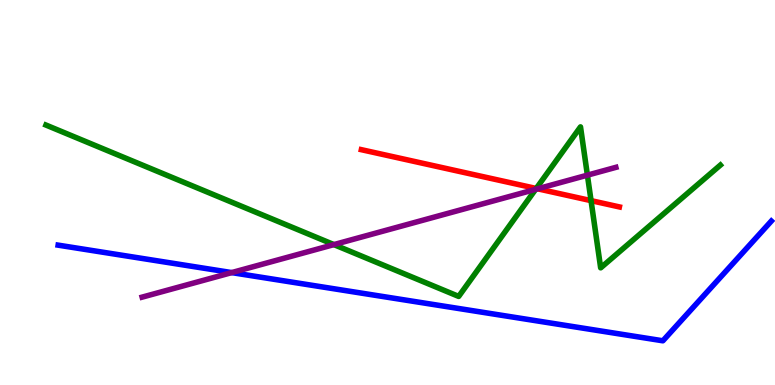[{'lines': ['blue', 'red'], 'intersections': []}, {'lines': ['green', 'red'], 'intersections': [{'x': 6.92, 'y': 5.1}, {'x': 7.63, 'y': 4.79}]}, {'lines': ['purple', 'red'], 'intersections': [{'x': 6.94, 'y': 5.1}]}, {'lines': ['blue', 'green'], 'intersections': []}, {'lines': ['blue', 'purple'], 'intersections': [{'x': 2.99, 'y': 2.92}]}, {'lines': ['green', 'purple'], 'intersections': [{'x': 4.31, 'y': 3.65}, {'x': 6.91, 'y': 5.08}, {'x': 7.58, 'y': 5.45}]}]